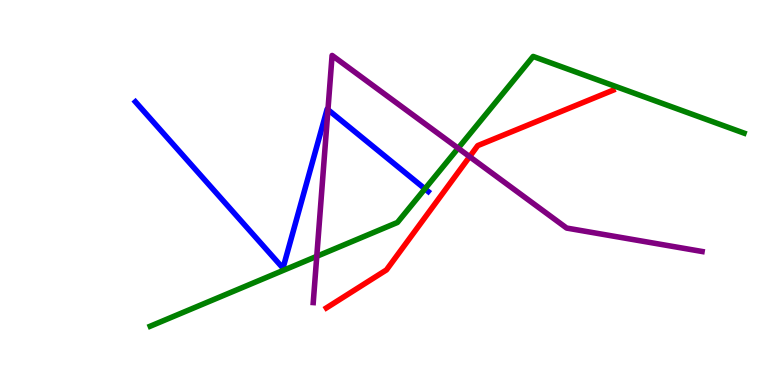[{'lines': ['blue', 'red'], 'intersections': []}, {'lines': ['green', 'red'], 'intersections': []}, {'lines': ['purple', 'red'], 'intersections': [{'x': 6.06, 'y': 5.93}]}, {'lines': ['blue', 'green'], 'intersections': [{'x': 5.48, 'y': 5.1}]}, {'lines': ['blue', 'purple'], 'intersections': [{'x': 4.23, 'y': 7.15}]}, {'lines': ['green', 'purple'], 'intersections': [{'x': 4.09, 'y': 3.34}, {'x': 5.91, 'y': 6.15}]}]